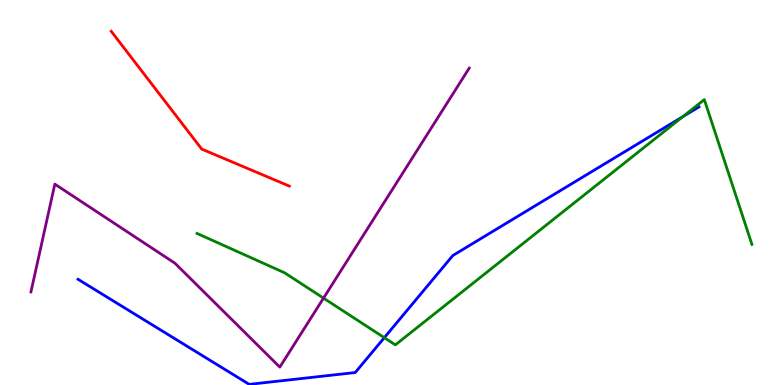[{'lines': ['blue', 'red'], 'intersections': []}, {'lines': ['green', 'red'], 'intersections': []}, {'lines': ['purple', 'red'], 'intersections': []}, {'lines': ['blue', 'green'], 'intersections': [{'x': 4.96, 'y': 1.23}, {'x': 8.81, 'y': 6.97}]}, {'lines': ['blue', 'purple'], 'intersections': []}, {'lines': ['green', 'purple'], 'intersections': [{'x': 4.17, 'y': 2.26}]}]